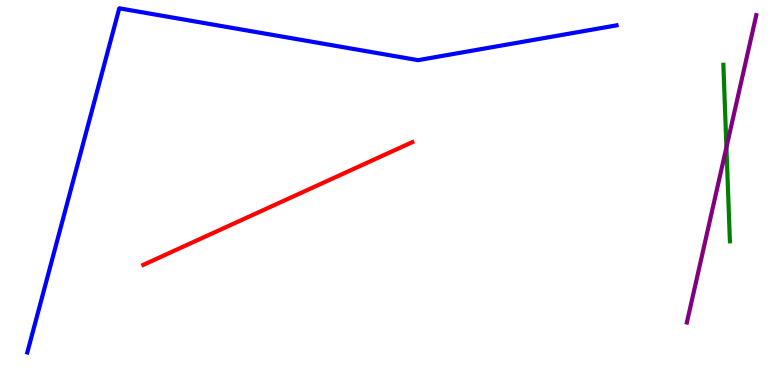[{'lines': ['blue', 'red'], 'intersections': []}, {'lines': ['green', 'red'], 'intersections': []}, {'lines': ['purple', 'red'], 'intersections': []}, {'lines': ['blue', 'green'], 'intersections': []}, {'lines': ['blue', 'purple'], 'intersections': []}, {'lines': ['green', 'purple'], 'intersections': [{'x': 9.37, 'y': 6.17}]}]